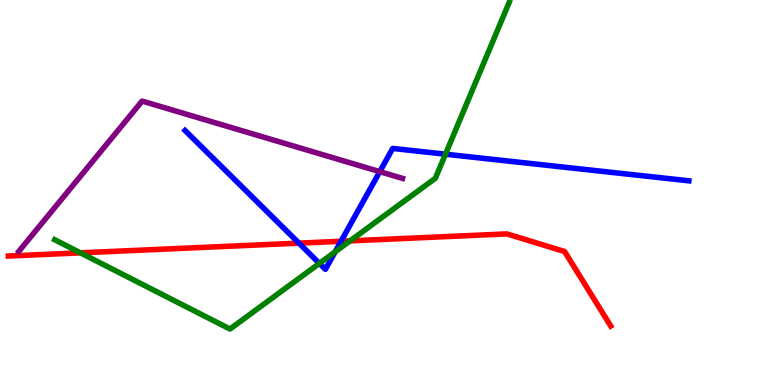[{'lines': ['blue', 'red'], 'intersections': [{'x': 3.86, 'y': 3.68}, {'x': 4.4, 'y': 3.73}]}, {'lines': ['green', 'red'], 'intersections': [{'x': 1.04, 'y': 3.43}, {'x': 4.52, 'y': 3.74}]}, {'lines': ['purple', 'red'], 'intersections': []}, {'lines': ['blue', 'green'], 'intersections': [{'x': 4.12, 'y': 3.16}, {'x': 4.32, 'y': 3.46}, {'x': 5.75, 'y': 5.99}]}, {'lines': ['blue', 'purple'], 'intersections': [{'x': 4.9, 'y': 5.54}]}, {'lines': ['green', 'purple'], 'intersections': []}]